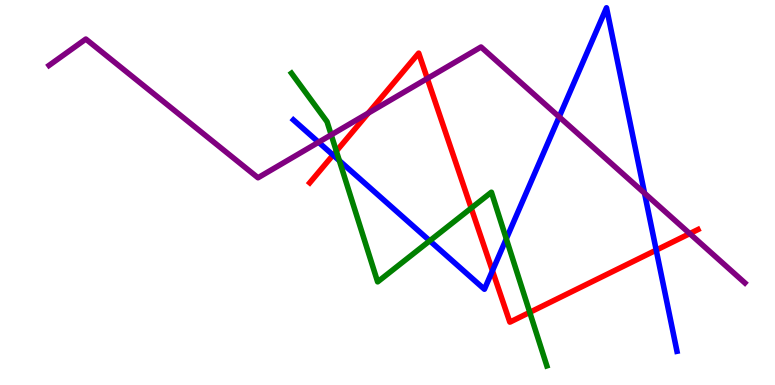[{'lines': ['blue', 'red'], 'intersections': [{'x': 4.3, 'y': 5.97}, {'x': 6.35, 'y': 2.97}, {'x': 8.47, 'y': 3.5}]}, {'lines': ['green', 'red'], 'intersections': [{'x': 4.34, 'y': 6.07}, {'x': 6.08, 'y': 4.59}, {'x': 6.84, 'y': 1.89}]}, {'lines': ['purple', 'red'], 'intersections': [{'x': 4.75, 'y': 7.06}, {'x': 5.51, 'y': 7.96}, {'x': 8.9, 'y': 3.93}]}, {'lines': ['blue', 'green'], 'intersections': [{'x': 4.38, 'y': 5.83}, {'x': 5.55, 'y': 3.75}, {'x': 6.53, 'y': 3.8}]}, {'lines': ['blue', 'purple'], 'intersections': [{'x': 4.11, 'y': 6.31}, {'x': 7.22, 'y': 6.96}, {'x': 8.32, 'y': 4.98}]}, {'lines': ['green', 'purple'], 'intersections': [{'x': 4.27, 'y': 6.5}]}]